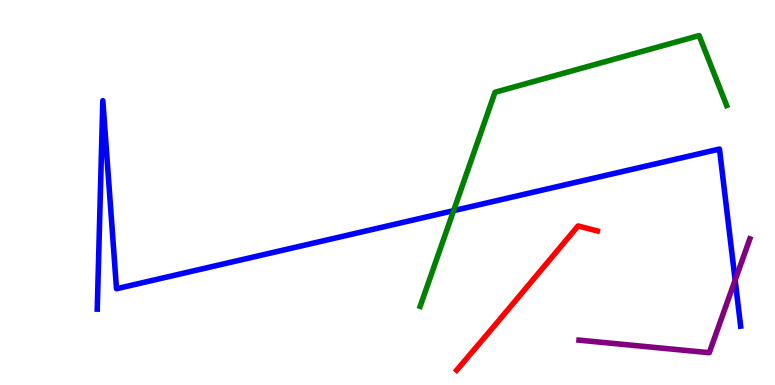[{'lines': ['blue', 'red'], 'intersections': []}, {'lines': ['green', 'red'], 'intersections': []}, {'lines': ['purple', 'red'], 'intersections': []}, {'lines': ['blue', 'green'], 'intersections': [{'x': 5.85, 'y': 4.53}]}, {'lines': ['blue', 'purple'], 'intersections': [{'x': 9.49, 'y': 2.72}]}, {'lines': ['green', 'purple'], 'intersections': []}]